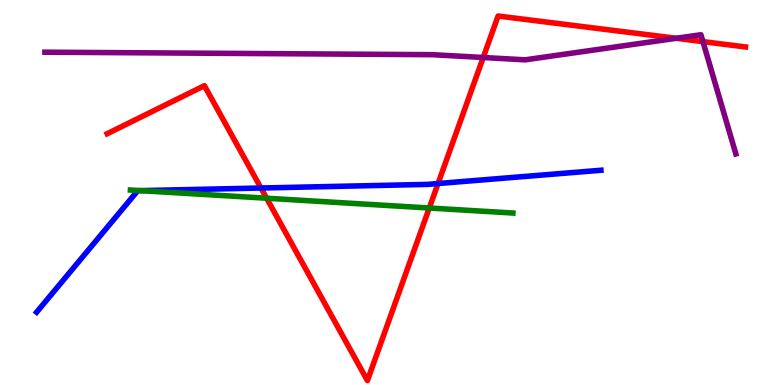[{'lines': ['blue', 'red'], 'intersections': [{'x': 3.37, 'y': 5.12}, {'x': 5.65, 'y': 5.23}]}, {'lines': ['green', 'red'], 'intersections': [{'x': 3.44, 'y': 4.85}, {'x': 5.54, 'y': 4.6}]}, {'lines': ['purple', 'red'], 'intersections': [{'x': 6.24, 'y': 8.51}, {'x': 8.73, 'y': 9.01}, {'x': 9.07, 'y': 8.92}]}, {'lines': ['blue', 'green'], 'intersections': [{'x': 1.81, 'y': 5.05}]}, {'lines': ['blue', 'purple'], 'intersections': []}, {'lines': ['green', 'purple'], 'intersections': []}]